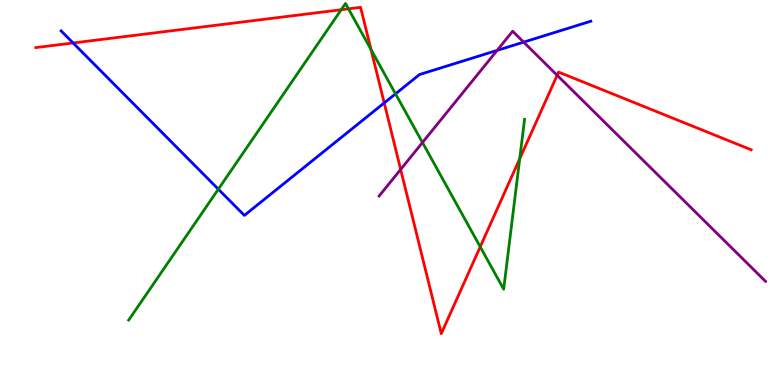[{'lines': ['blue', 'red'], 'intersections': [{'x': 0.943, 'y': 8.88}, {'x': 4.96, 'y': 7.33}]}, {'lines': ['green', 'red'], 'intersections': [{'x': 4.4, 'y': 9.75}, {'x': 4.5, 'y': 9.77}, {'x': 4.79, 'y': 8.71}, {'x': 6.2, 'y': 3.59}, {'x': 6.71, 'y': 5.88}]}, {'lines': ['purple', 'red'], 'intersections': [{'x': 5.17, 'y': 5.6}, {'x': 7.19, 'y': 8.05}]}, {'lines': ['blue', 'green'], 'intersections': [{'x': 2.82, 'y': 5.09}, {'x': 5.1, 'y': 7.56}]}, {'lines': ['blue', 'purple'], 'intersections': [{'x': 6.41, 'y': 8.69}, {'x': 6.76, 'y': 8.91}]}, {'lines': ['green', 'purple'], 'intersections': [{'x': 5.45, 'y': 6.3}]}]